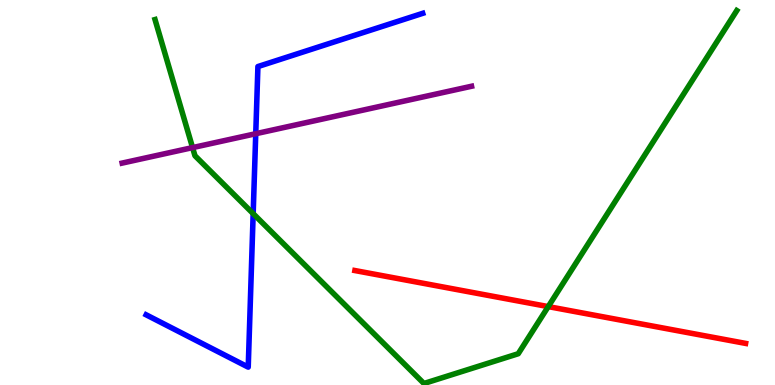[{'lines': ['blue', 'red'], 'intersections': []}, {'lines': ['green', 'red'], 'intersections': [{'x': 7.07, 'y': 2.04}]}, {'lines': ['purple', 'red'], 'intersections': []}, {'lines': ['blue', 'green'], 'intersections': [{'x': 3.27, 'y': 4.45}]}, {'lines': ['blue', 'purple'], 'intersections': [{'x': 3.3, 'y': 6.53}]}, {'lines': ['green', 'purple'], 'intersections': [{'x': 2.48, 'y': 6.17}]}]